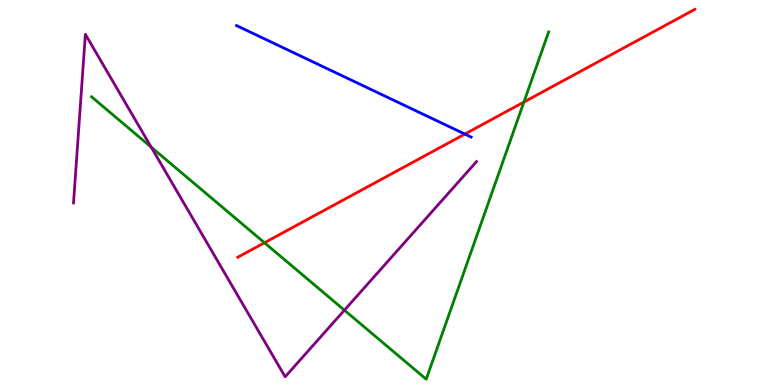[{'lines': ['blue', 'red'], 'intersections': [{'x': 6.0, 'y': 6.52}]}, {'lines': ['green', 'red'], 'intersections': [{'x': 3.41, 'y': 3.69}, {'x': 6.76, 'y': 7.35}]}, {'lines': ['purple', 'red'], 'intersections': []}, {'lines': ['blue', 'green'], 'intersections': []}, {'lines': ['blue', 'purple'], 'intersections': []}, {'lines': ['green', 'purple'], 'intersections': [{'x': 1.95, 'y': 6.18}, {'x': 4.44, 'y': 1.94}]}]